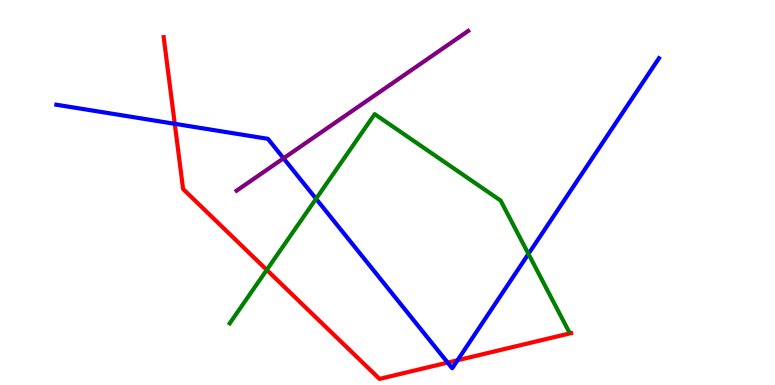[{'lines': ['blue', 'red'], 'intersections': [{'x': 2.25, 'y': 6.78}, {'x': 5.78, 'y': 0.582}, {'x': 5.9, 'y': 0.643}]}, {'lines': ['green', 'red'], 'intersections': [{'x': 3.44, 'y': 2.99}]}, {'lines': ['purple', 'red'], 'intersections': []}, {'lines': ['blue', 'green'], 'intersections': [{'x': 4.08, 'y': 4.84}, {'x': 6.82, 'y': 3.4}]}, {'lines': ['blue', 'purple'], 'intersections': [{'x': 3.66, 'y': 5.89}]}, {'lines': ['green', 'purple'], 'intersections': []}]